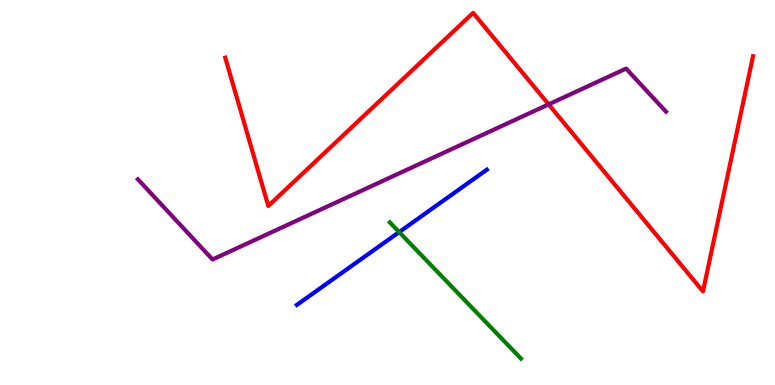[{'lines': ['blue', 'red'], 'intersections': []}, {'lines': ['green', 'red'], 'intersections': []}, {'lines': ['purple', 'red'], 'intersections': [{'x': 7.08, 'y': 7.29}]}, {'lines': ['blue', 'green'], 'intersections': [{'x': 5.15, 'y': 3.97}]}, {'lines': ['blue', 'purple'], 'intersections': []}, {'lines': ['green', 'purple'], 'intersections': []}]